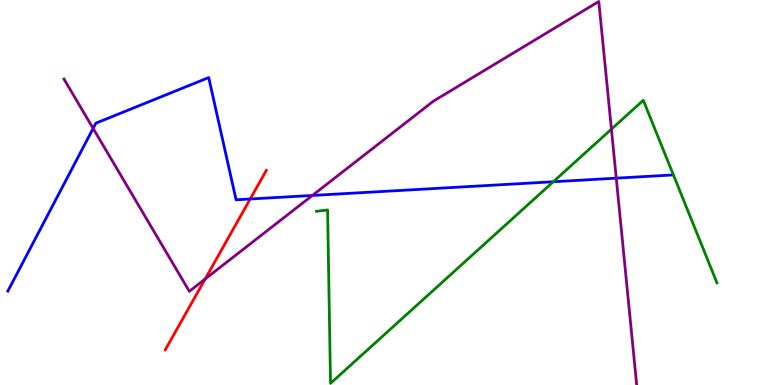[{'lines': ['blue', 'red'], 'intersections': [{'x': 3.23, 'y': 4.83}]}, {'lines': ['green', 'red'], 'intersections': []}, {'lines': ['purple', 'red'], 'intersections': [{'x': 2.65, 'y': 2.75}]}, {'lines': ['blue', 'green'], 'intersections': [{'x': 7.14, 'y': 5.28}]}, {'lines': ['blue', 'purple'], 'intersections': [{'x': 1.2, 'y': 6.66}, {'x': 4.03, 'y': 4.92}, {'x': 7.95, 'y': 5.37}]}, {'lines': ['green', 'purple'], 'intersections': [{'x': 7.89, 'y': 6.65}]}]